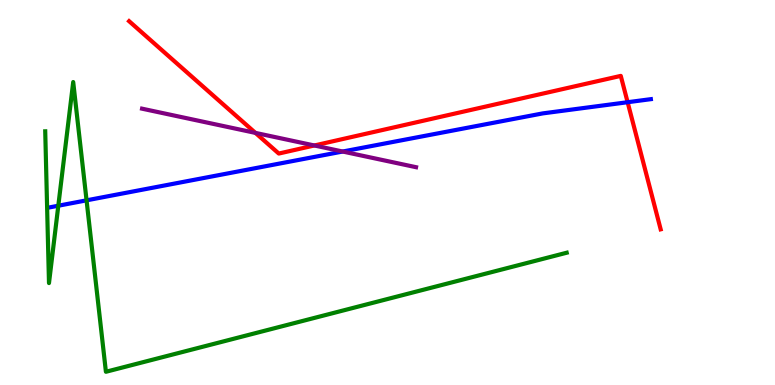[{'lines': ['blue', 'red'], 'intersections': [{'x': 8.1, 'y': 7.34}]}, {'lines': ['green', 'red'], 'intersections': []}, {'lines': ['purple', 'red'], 'intersections': [{'x': 3.3, 'y': 6.55}, {'x': 4.06, 'y': 6.22}]}, {'lines': ['blue', 'green'], 'intersections': [{'x': 0.752, 'y': 4.66}, {'x': 1.12, 'y': 4.8}]}, {'lines': ['blue', 'purple'], 'intersections': [{'x': 4.42, 'y': 6.06}]}, {'lines': ['green', 'purple'], 'intersections': []}]